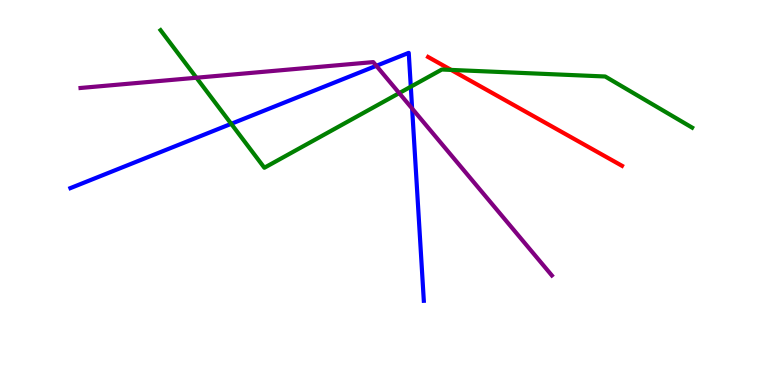[{'lines': ['blue', 'red'], 'intersections': []}, {'lines': ['green', 'red'], 'intersections': [{'x': 5.82, 'y': 8.18}]}, {'lines': ['purple', 'red'], 'intersections': []}, {'lines': ['blue', 'green'], 'intersections': [{'x': 2.98, 'y': 6.78}, {'x': 5.3, 'y': 7.75}]}, {'lines': ['blue', 'purple'], 'intersections': [{'x': 4.86, 'y': 8.29}, {'x': 5.32, 'y': 7.18}]}, {'lines': ['green', 'purple'], 'intersections': [{'x': 2.53, 'y': 7.98}, {'x': 5.15, 'y': 7.58}]}]